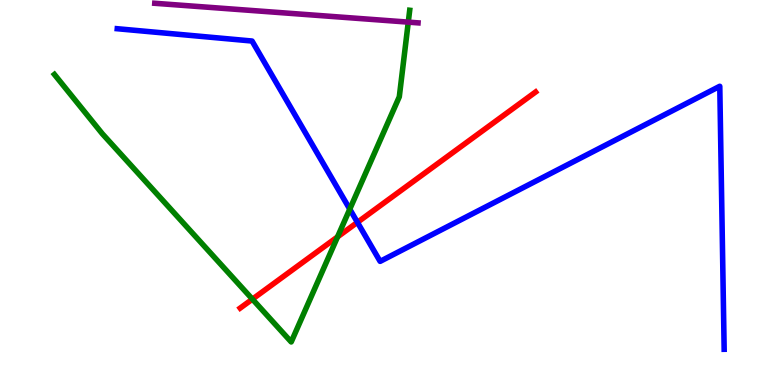[{'lines': ['blue', 'red'], 'intersections': [{'x': 4.61, 'y': 4.23}]}, {'lines': ['green', 'red'], 'intersections': [{'x': 3.26, 'y': 2.23}, {'x': 4.36, 'y': 3.85}]}, {'lines': ['purple', 'red'], 'intersections': []}, {'lines': ['blue', 'green'], 'intersections': [{'x': 4.51, 'y': 4.57}]}, {'lines': ['blue', 'purple'], 'intersections': []}, {'lines': ['green', 'purple'], 'intersections': [{'x': 5.27, 'y': 9.43}]}]